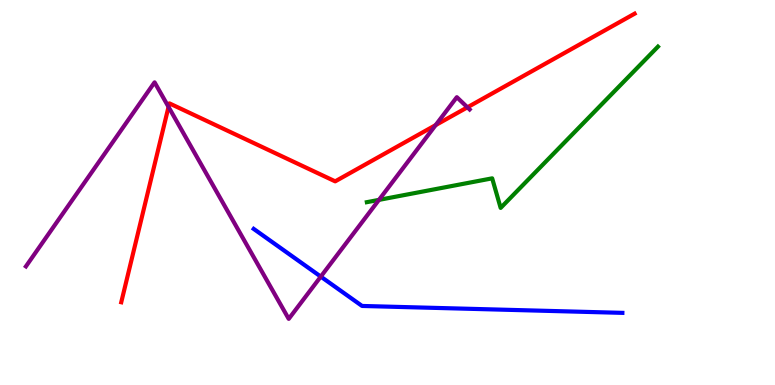[{'lines': ['blue', 'red'], 'intersections': []}, {'lines': ['green', 'red'], 'intersections': []}, {'lines': ['purple', 'red'], 'intersections': [{'x': 2.17, 'y': 7.22}, {'x': 5.62, 'y': 6.75}, {'x': 6.03, 'y': 7.21}]}, {'lines': ['blue', 'green'], 'intersections': []}, {'lines': ['blue', 'purple'], 'intersections': [{'x': 4.14, 'y': 2.82}]}, {'lines': ['green', 'purple'], 'intersections': [{'x': 4.89, 'y': 4.81}]}]